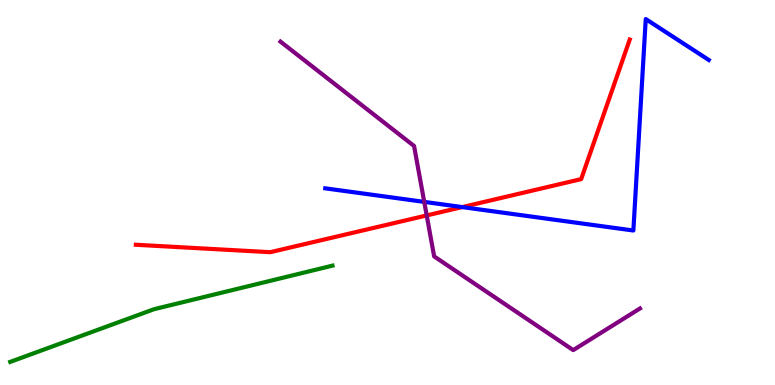[{'lines': ['blue', 'red'], 'intersections': [{'x': 5.96, 'y': 4.62}]}, {'lines': ['green', 'red'], 'intersections': []}, {'lines': ['purple', 'red'], 'intersections': [{'x': 5.51, 'y': 4.4}]}, {'lines': ['blue', 'green'], 'intersections': []}, {'lines': ['blue', 'purple'], 'intersections': [{'x': 5.47, 'y': 4.76}]}, {'lines': ['green', 'purple'], 'intersections': []}]